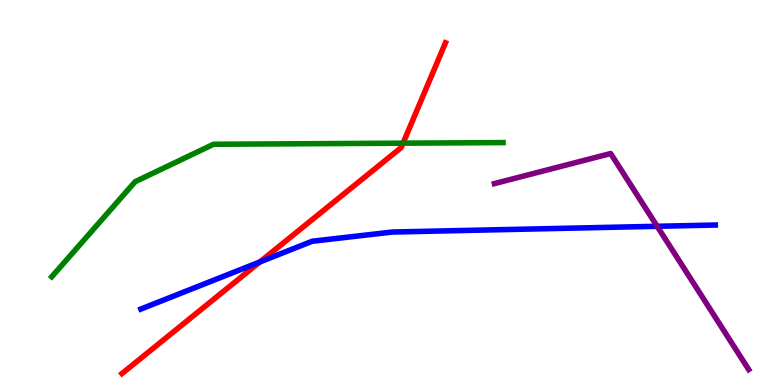[{'lines': ['blue', 'red'], 'intersections': [{'x': 3.35, 'y': 3.2}]}, {'lines': ['green', 'red'], 'intersections': [{'x': 5.2, 'y': 6.28}]}, {'lines': ['purple', 'red'], 'intersections': []}, {'lines': ['blue', 'green'], 'intersections': []}, {'lines': ['blue', 'purple'], 'intersections': [{'x': 8.48, 'y': 4.12}]}, {'lines': ['green', 'purple'], 'intersections': []}]